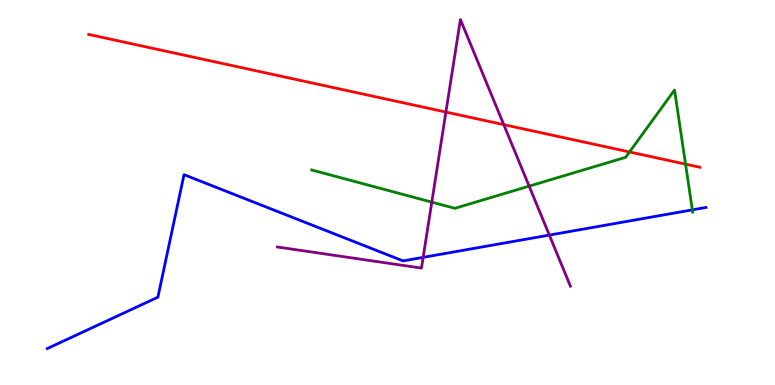[{'lines': ['blue', 'red'], 'intersections': []}, {'lines': ['green', 'red'], 'intersections': [{'x': 8.12, 'y': 6.05}, {'x': 8.85, 'y': 5.74}]}, {'lines': ['purple', 'red'], 'intersections': [{'x': 5.75, 'y': 7.09}, {'x': 6.5, 'y': 6.76}]}, {'lines': ['blue', 'green'], 'intersections': [{'x': 8.93, 'y': 4.55}]}, {'lines': ['blue', 'purple'], 'intersections': [{'x': 5.46, 'y': 3.32}, {'x': 7.09, 'y': 3.89}]}, {'lines': ['green', 'purple'], 'intersections': [{'x': 5.57, 'y': 4.75}, {'x': 6.83, 'y': 5.17}]}]